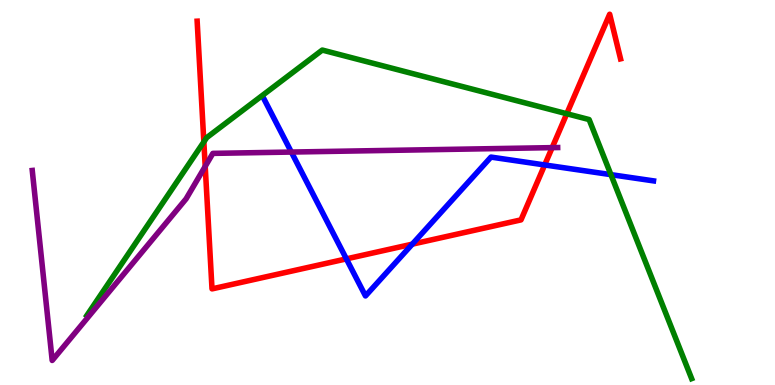[{'lines': ['blue', 'red'], 'intersections': [{'x': 4.47, 'y': 3.28}, {'x': 5.32, 'y': 3.66}, {'x': 7.03, 'y': 5.72}]}, {'lines': ['green', 'red'], 'intersections': [{'x': 2.63, 'y': 6.31}, {'x': 7.31, 'y': 7.05}]}, {'lines': ['purple', 'red'], 'intersections': [{'x': 2.65, 'y': 5.68}, {'x': 7.12, 'y': 6.17}]}, {'lines': ['blue', 'green'], 'intersections': [{'x': 7.88, 'y': 5.46}]}, {'lines': ['blue', 'purple'], 'intersections': [{'x': 3.76, 'y': 6.05}]}, {'lines': ['green', 'purple'], 'intersections': []}]